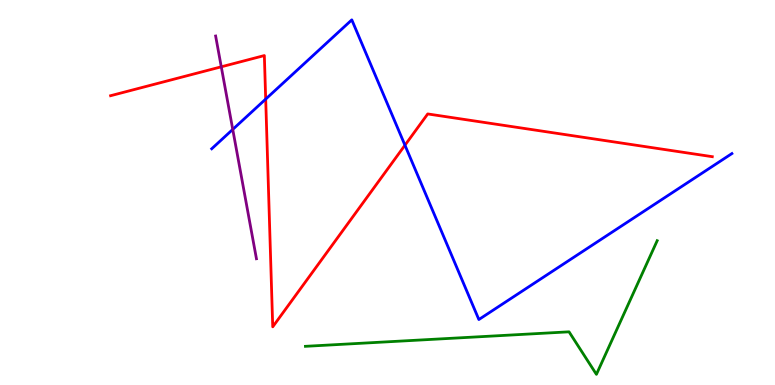[{'lines': ['blue', 'red'], 'intersections': [{'x': 3.43, 'y': 7.43}, {'x': 5.23, 'y': 6.23}]}, {'lines': ['green', 'red'], 'intersections': []}, {'lines': ['purple', 'red'], 'intersections': [{'x': 2.86, 'y': 8.26}]}, {'lines': ['blue', 'green'], 'intersections': []}, {'lines': ['blue', 'purple'], 'intersections': [{'x': 3.0, 'y': 6.64}]}, {'lines': ['green', 'purple'], 'intersections': []}]